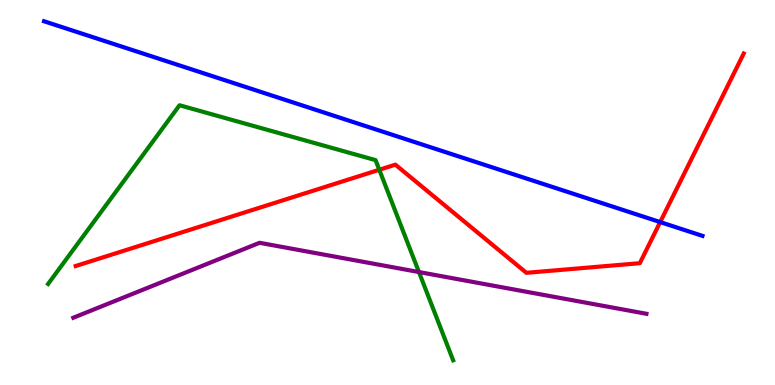[{'lines': ['blue', 'red'], 'intersections': [{'x': 8.52, 'y': 4.23}]}, {'lines': ['green', 'red'], 'intersections': [{'x': 4.89, 'y': 5.59}]}, {'lines': ['purple', 'red'], 'intersections': []}, {'lines': ['blue', 'green'], 'intersections': []}, {'lines': ['blue', 'purple'], 'intersections': []}, {'lines': ['green', 'purple'], 'intersections': [{'x': 5.41, 'y': 2.93}]}]